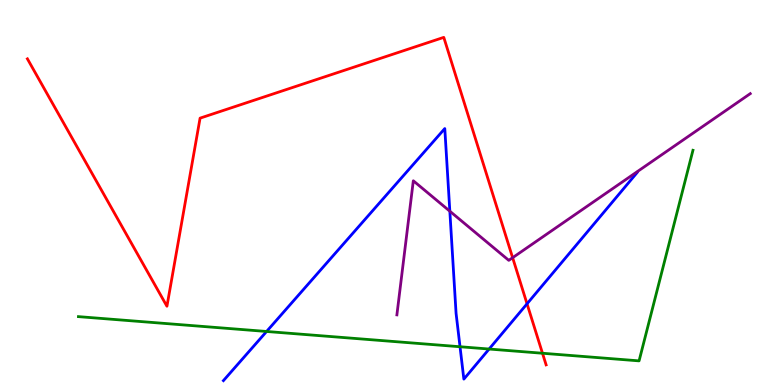[{'lines': ['blue', 'red'], 'intersections': [{'x': 6.8, 'y': 2.11}]}, {'lines': ['green', 'red'], 'intersections': [{'x': 7.0, 'y': 0.825}]}, {'lines': ['purple', 'red'], 'intersections': [{'x': 6.61, 'y': 3.31}]}, {'lines': ['blue', 'green'], 'intersections': [{'x': 3.44, 'y': 1.39}, {'x': 5.94, 'y': 0.994}, {'x': 6.31, 'y': 0.934}]}, {'lines': ['blue', 'purple'], 'intersections': [{'x': 5.8, 'y': 4.51}]}, {'lines': ['green', 'purple'], 'intersections': []}]